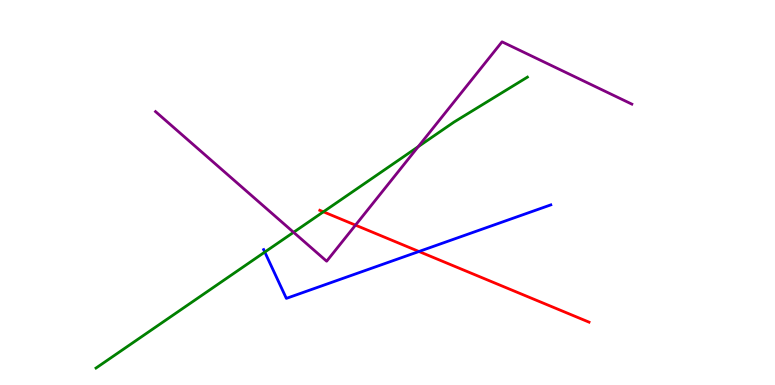[{'lines': ['blue', 'red'], 'intersections': [{'x': 5.41, 'y': 3.47}]}, {'lines': ['green', 'red'], 'intersections': [{'x': 4.17, 'y': 4.5}]}, {'lines': ['purple', 'red'], 'intersections': [{'x': 4.59, 'y': 4.15}]}, {'lines': ['blue', 'green'], 'intersections': [{'x': 3.42, 'y': 3.45}]}, {'lines': ['blue', 'purple'], 'intersections': []}, {'lines': ['green', 'purple'], 'intersections': [{'x': 3.79, 'y': 3.97}, {'x': 5.4, 'y': 6.19}]}]